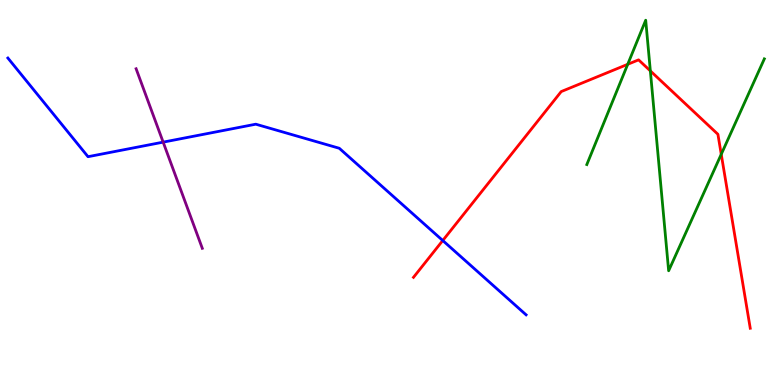[{'lines': ['blue', 'red'], 'intersections': [{'x': 5.71, 'y': 3.75}]}, {'lines': ['green', 'red'], 'intersections': [{'x': 8.1, 'y': 8.33}, {'x': 8.39, 'y': 8.16}, {'x': 9.31, 'y': 5.99}]}, {'lines': ['purple', 'red'], 'intersections': []}, {'lines': ['blue', 'green'], 'intersections': []}, {'lines': ['blue', 'purple'], 'intersections': [{'x': 2.11, 'y': 6.31}]}, {'lines': ['green', 'purple'], 'intersections': []}]